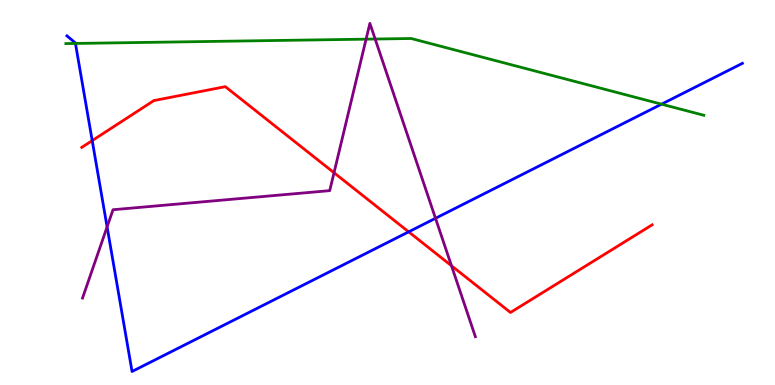[{'lines': ['blue', 'red'], 'intersections': [{'x': 1.19, 'y': 6.35}, {'x': 5.27, 'y': 3.98}]}, {'lines': ['green', 'red'], 'intersections': []}, {'lines': ['purple', 'red'], 'intersections': [{'x': 4.31, 'y': 5.51}, {'x': 5.83, 'y': 3.1}]}, {'lines': ['blue', 'green'], 'intersections': [{'x': 0.973, 'y': 8.87}, {'x': 8.54, 'y': 7.29}]}, {'lines': ['blue', 'purple'], 'intersections': [{'x': 1.38, 'y': 4.11}, {'x': 5.62, 'y': 4.33}]}, {'lines': ['green', 'purple'], 'intersections': [{'x': 4.72, 'y': 8.98}, {'x': 4.84, 'y': 8.99}]}]